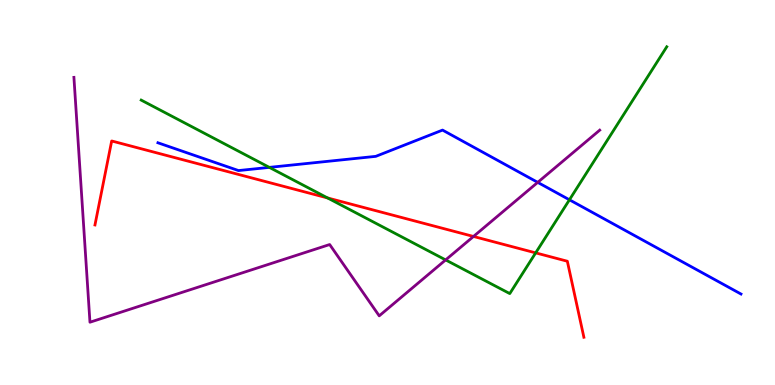[{'lines': ['blue', 'red'], 'intersections': []}, {'lines': ['green', 'red'], 'intersections': [{'x': 4.23, 'y': 4.86}, {'x': 6.91, 'y': 3.43}]}, {'lines': ['purple', 'red'], 'intersections': [{'x': 6.11, 'y': 3.86}]}, {'lines': ['blue', 'green'], 'intersections': [{'x': 3.48, 'y': 5.65}, {'x': 7.35, 'y': 4.81}]}, {'lines': ['blue', 'purple'], 'intersections': [{'x': 6.94, 'y': 5.26}]}, {'lines': ['green', 'purple'], 'intersections': [{'x': 5.75, 'y': 3.25}]}]